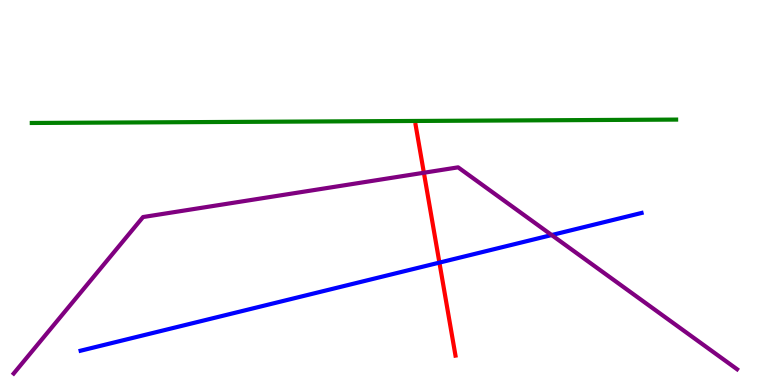[{'lines': ['blue', 'red'], 'intersections': [{'x': 5.67, 'y': 3.18}]}, {'lines': ['green', 'red'], 'intersections': []}, {'lines': ['purple', 'red'], 'intersections': [{'x': 5.47, 'y': 5.51}]}, {'lines': ['blue', 'green'], 'intersections': []}, {'lines': ['blue', 'purple'], 'intersections': [{'x': 7.12, 'y': 3.89}]}, {'lines': ['green', 'purple'], 'intersections': []}]